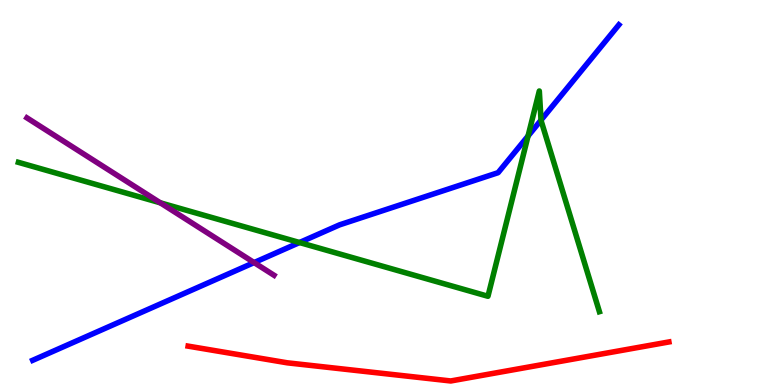[{'lines': ['blue', 'red'], 'intersections': []}, {'lines': ['green', 'red'], 'intersections': []}, {'lines': ['purple', 'red'], 'intersections': []}, {'lines': ['blue', 'green'], 'intersections': [{'x': 3.86, 'y': 3.7}, {'x': 6.81, 'y': 6.47}, {'x': 6.98, 'y': 6.88}]}, {'lines': ['blue', 'purple'], 'intersections': [{'x': 3.28, 'y': 3.18}]}, {'lines': ['green', 'purple'], 'intersections': [{'x': 2.07, 'y': 4.73}]}]